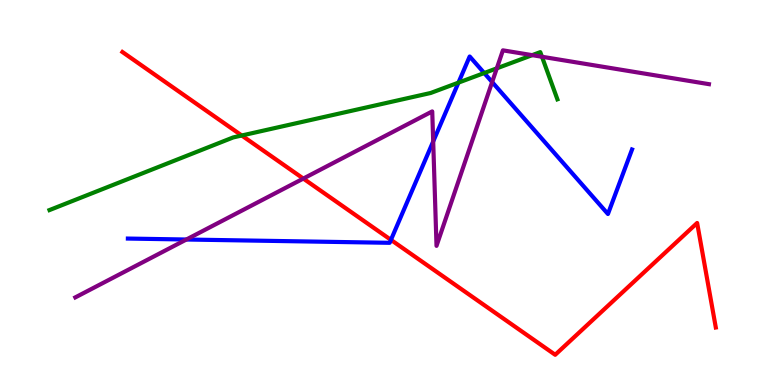[{'lines': ['blue', 'red'], 'intersections': [{'x': 5.04, 'y': 3.77}]}, {'lines': ['green', 'red'], 'intersections': [{'x': 3.12, 'y': 6.48}]}, {'lines': ['purple', 'red'], 'intersections': [{'x': 3.91, 'y': 5.36}]}, {'lines': ['blue', 'green'], 'intersections': [{'x': 5.92, 'y': 7.85}, {'x': 6.25, 'y': 8.1}]}, {'lines': ['blue', 'purple'], 'intersections': [{'x': 2.4, 'y': 3.78}, {'x': 5.59, 'y': 6.33}, {'x': 6.35, 'y': 7.87}]}, {'lines': ['green', 'purple'], 'intersections': [{'x': 6.41, 'y': 8.22}, {'x': 6.87, 'y': 8.57}, {'x': 6.99, 'y': 8.53}]}]